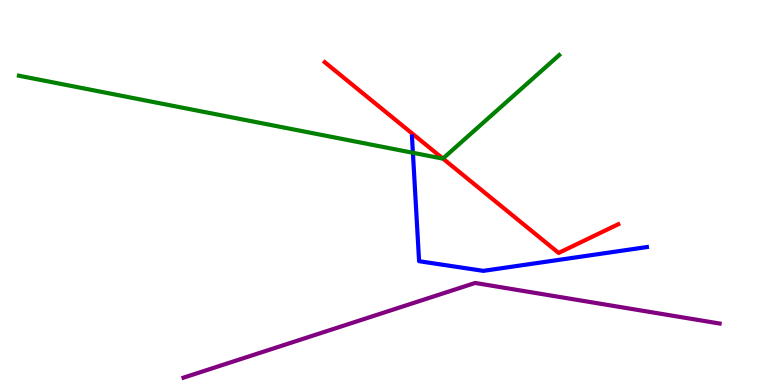[{'lines': ['blue', 'red'], 'intersections': []}, {'lines': ['green', 'red'], 'intersections': [{'x': 5.72, 'y': 5.88}]}, {'lines': ['purple', 'red'], 'intersections': []}, {'lines': ['blue', 'green'], 'intersections': [{'x': 5.33, 'y': 6.03}]}, {'lines': ['blue', 'purple'], 'intersections': []}, {'lines': ['green', 'purple'], 'intersections': []}]